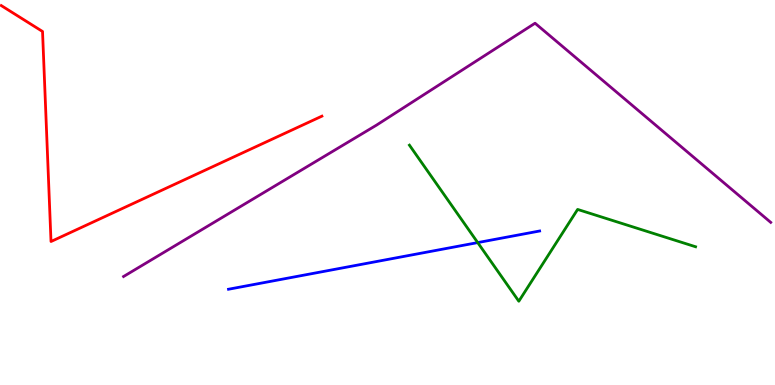[{'lines': ['blue', 'red'], 'intersections': []}, {'lines': ['green', 'red'], 'intersections': []}, {'lines': ['purple', 'red'], 'intersections': []}, {'lines': ['blue', 'green'], 'intersections': [{'x': 6.16, 'y': 3.7}]}, {'lines': ['blue', 'purple'], 'intersections': []}, {'lines': ['green', 'purple'], 'intersections': []}]